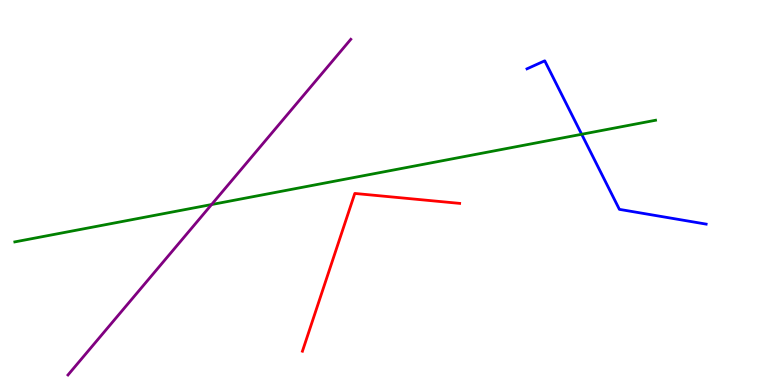[{'lines': ['blue', 'red'], 'intersections': []}, {'lines': ['green', 'red'], 'intersections': []}, {'lines': ['purple', 'red'], 'intersections': []}, {'lines': ['blue', 'green'], 'intersections': [{'x': 7.51, 'y': 6.51}]}, {'lines': ['blue', 'purple'], 'intersections': []}, {'lines': ['green', 'purple'], 'intersections': [{'x': 2.73, 'y': 4.69}]}]